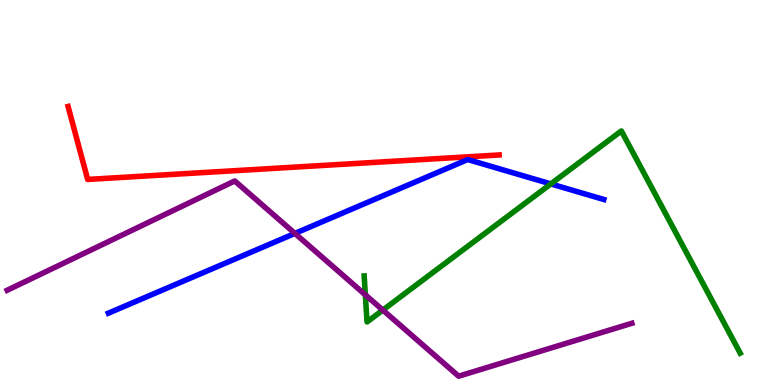[{'lines': ['blue', 'red'], 'intersections': []}, {'lines': ['green', 'red'], 'intersections': []}, {'lines': ['purple', 'red'], 'intersections': []}, {'lines': ['blue', 'green'], 'intersections': [{'x': 7.11, 'y': 5.22}]}, {'lines': ['blue', 'purple'], 'intersections': [{'x': 3.81, 'y': 3.94}]}, {'lines': ['green', 'purple'], 'intersections': [{'x': 4.71, 'y': 2.34}, {'x': 4.94, 'y': 1.95}]}]